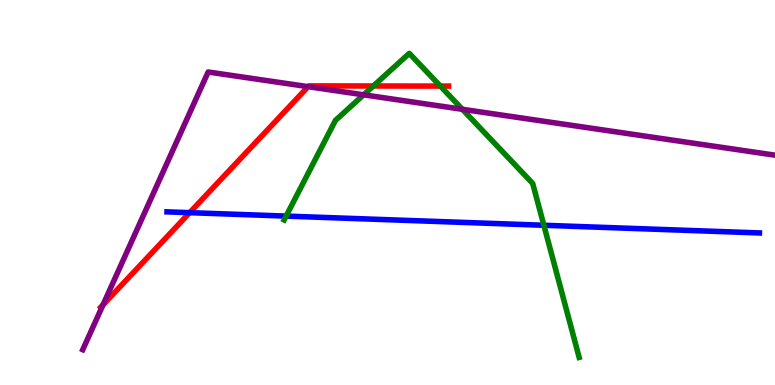[{'lines': ['blue', 'red'], 'intersections': [{'x': 2.45, 'y': 4.48}]}, {'lines': ['green', 'red'], 'intersections': [{'x': 4.82, 'y': 7.77}, {'x': 5.68, 'y': 7.76}]}, {'lines': ['purple', 'red'], 'intersections': [{'x': 1.33, 'y': 2.08}, {'x': 3.98, 'y': 7.75}]}, {'lines': ['blue', 'green'], 'intersections': [{'x': 3.69, 'y': 4.39}, {'x': 7.02, 'y': 4.15}]}, {'lines': ['blue', 'purple'], 'intersections': []}, {'lines': ['green', 'purple'], 'intersections': [{'x': 4.69, 'y': 7.54}, {'x': 5.97, 'y': 7.16}]}]